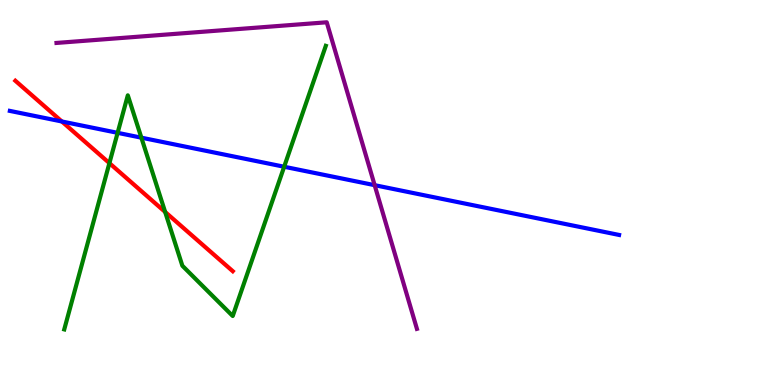[{'lines': ['blue', 'red'], 'intersections': [{'x': 0.798, 'y': 6.84}]}, {'lines': ['green', 'red'], 'intersections': [{'x': 1.41, 'y': 5.76}, {'x': 2.13, 'y': 4.49}]}, {'lines': ['purple', 'red'], 'intersections': []}, {'lines': ['blue', 'green'], 'intersections': [{'x': 1.52, 'y': 6.55}, {'x': 1.82, 'y': 6.42}, {'x': 3.67, 'y': 5.67}]}, {'lines': ['blue', 'purple'], 'intersections': [{'x': 4.83, 'y': 5.19}]}, {'lines': ['green', 'purple'], 'intersections': []}]